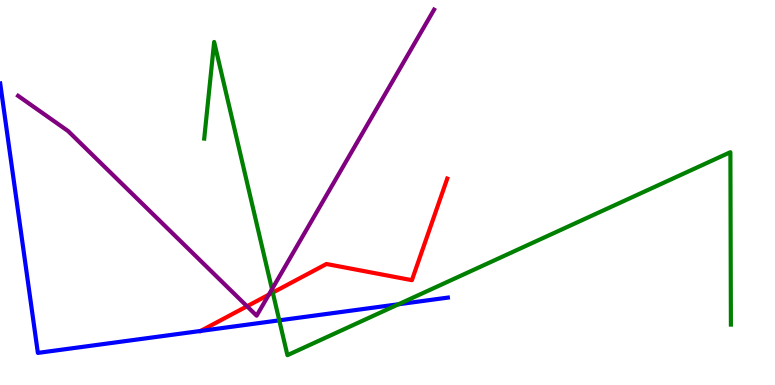[{'lines': ['blue', 'red'], 'intersections': []}, {'lines': ['green', 'red'], 'intersections': [{'x': 3.52, 'y': 2.4}]}, {'lines': ['purple', 'red'], 'intersections': [{'x': 3.19, 'y': 2.04}, {'x': 3.47, 'y': 2.35}]}, {'lines': ['blue', 'green'], 'intersections': [{'x': 3.6, 'y': 1.68}, {'x': 5.14, 'y': 2.1}]}, {'lines': ['blue', 'purple'], 'intersections': []}, {'lines': ['green', 'purple'], 'intersections': [{'x': 3.51, 'y': 2.49}]}]